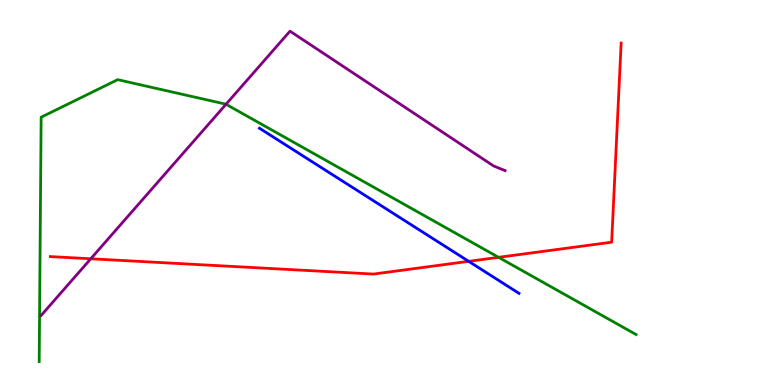[{'lines': ['blue', 'red'], 'intersections': [{'x': 6.05, 'y': 3.21}]}, {'lines': ['green', 'red'], 'intersections': [{'x': 6.43, 'y': 3.32}]}, {'lines': ['purple', 'red'], 'intersections': [{'x': 1.17, 'y': 3.28}]}, {'lines': ['blue', 'green'], 'intersections': []}, {'lines': ['blue', 'purple'], 'intersections': []}, {'lines': ['green', 'purple'], 'intersections': [{'x': 2.92, 'y': 7.29}]}]